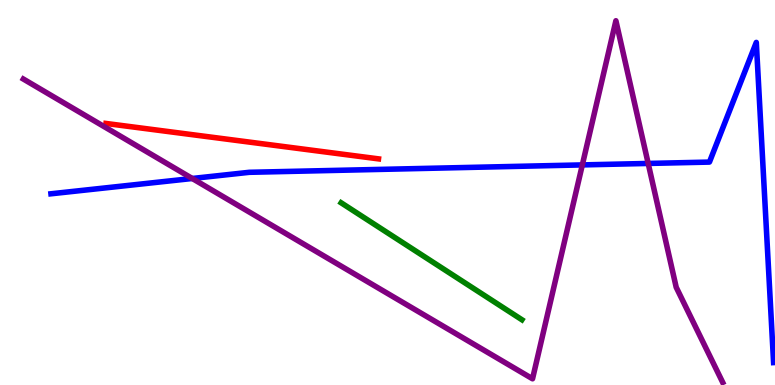[{'lines': ['blue', 'red'], 'intersections': []}, {'lines': ['green', 'red'], 'intersections': []}, {'lines': ['purple', 'red'], 'intersections': []}, {'lines': ['blue', 'green'], 'intersections': []}, {'lines': ['blue', 'purple'], 'intersections': [{'x': 2.48, 'y': 5.36}, {'x': 7.51, 'y': 5.72}, {'x': 8.36, 'y': 5.75}]}, {'lines': ['green', 'purple'], 'intersections': []}]